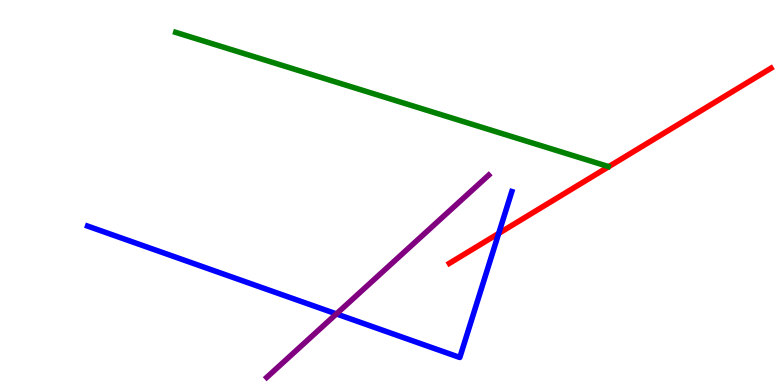[{'lines': ['blue', 'red'], 'intersections': [{'x': 6.43, 'y': 3.94}]}, {'lines': ['green', 'red'], 'intersections': []}, {'lines': ['purple', 'red'], 'intersections': []}, {'lines': ['blue', 'green'], 'intersections': []}, {'lines': ['blue', 'purple'], 'intersections': [{'x': 4.34, 'y': 1.85}]}, {'lines': ['green', 'purple'], 'intersections': []}]